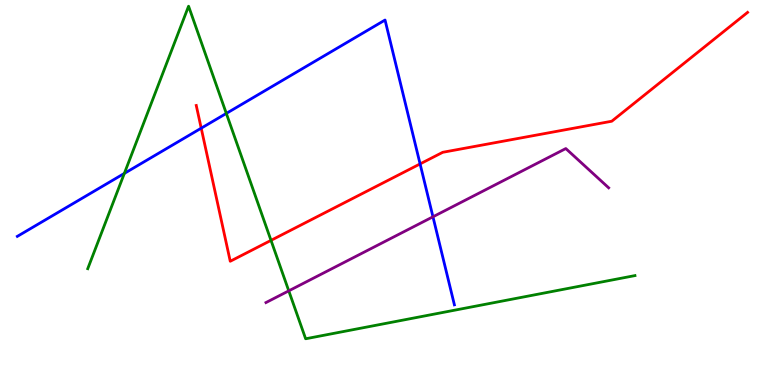[{'lines': ['blue', 'red'], 'intersections': [{'x': 2.6, 'y': 6.67}, {'x': 5.42, 'y': 5.74}]}, {'lines': ['green', 'red'], 'intersections': [{'x': 3.5, 'y': 3.76}]}, {'lines': ['purple', 'red'], 'intersections': []}, {'lines': ['blue', 'green'], 'intersections': [{'x': 1.6, 'y': 5.5}, {'x': 2.92, 'y': 7.05}]}, {'lines': ['blue', 'purple'], 'intersections': [{'x': 5.59, 'y': 4.37}]}, {'lines': ['green', 'purple'], 'intersections': [{'x': 3.73, 'y': 2.45}]}]